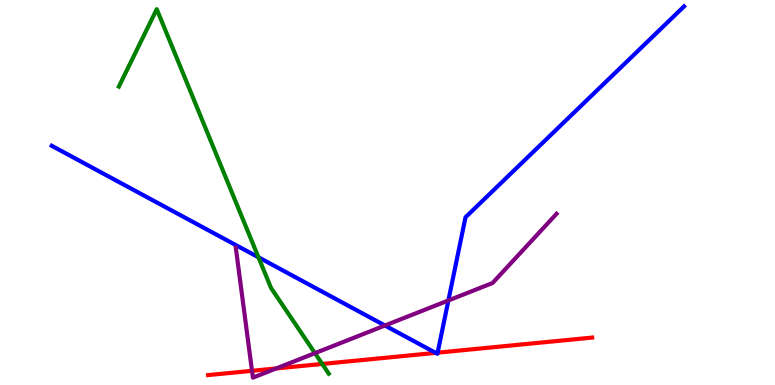[{'lines': ['blue', 'red'], 'intersections': [{'x': 5.62, 'y': 0.835}, {'x': 5.65, 'y': 0.84}]}, {'lines': ['green', 'red'], 'intersections': [{'x': 4.16, 'y': 0.547}]}, {'lines': ['purple', 'red'], 'intersections': [{'x': 3.25, 'y': 0.369}, {'x': 3.56, 'y': 0.43}]}, {'lines': ['blue', 'green'], 'intersections': [{'x': 3.33, 'y': 3.32}]}, {'lines': ['blue', 'purple'], 'intersections': [{'x': 4.97, 'y': 1.55}, {'x': 5.79, 'y': 2.2}]}, {'lines': ['green', 'purple'], 'intersections': [{'x': 4.06, 'y': 0.827}]}]